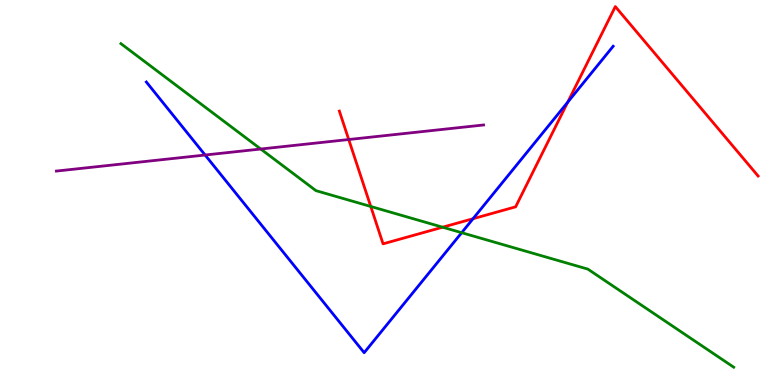[{'lines': ['blue', 'red'], 'intersections': [{'x': 6.1, 'y': 4.32}, {'x': 7.33, 'y': 7.35}]}, {'lines': ['green', 'red'], 'intersections': [{'x': 4.78, 'y': 4.64}, {'x': 5.71, 'y': 4.1}]}, {'lines': ['purple', 'red'], 'intersections': [{'x': 4.5, 'y': 6.38}]}, {'lines': ['blue', 'green'], 'intersections': [{'x': 5.96, 'y': 3.96}]}, {'lines': ['blue', 'purple'], 'intersections': [{'x': 2.65, 'y': 5.97}]}, {'lines': ['green', 'purple'], 'intersections': [{'x': 3.36, 'y': 6.13}]}]